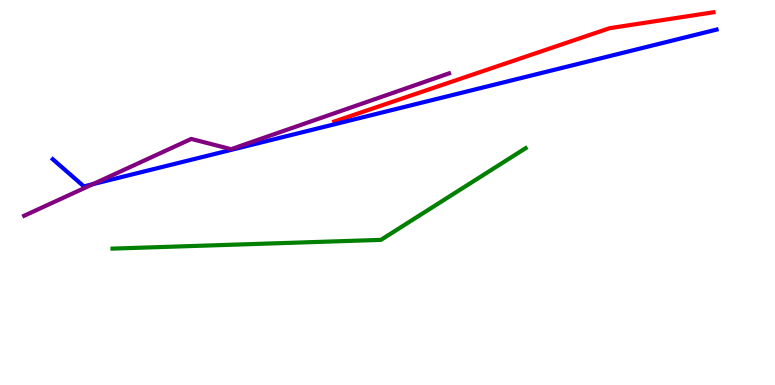[{'lines': ['blue', 'red'], 'intersections': []}, {'lines': ['green', 'red'], 'intersections': []}, {'lines': ['purple', 'red'], 'intersections': []}, {'lines': ['blue', 'green'], 'intersections': []}, {'lines': ['blue', 'purple'], 'intersections': [{'x': 1.2, 'y': 5.22}]}, {'lines': ['green', 'purple'], 'intersections': []}]